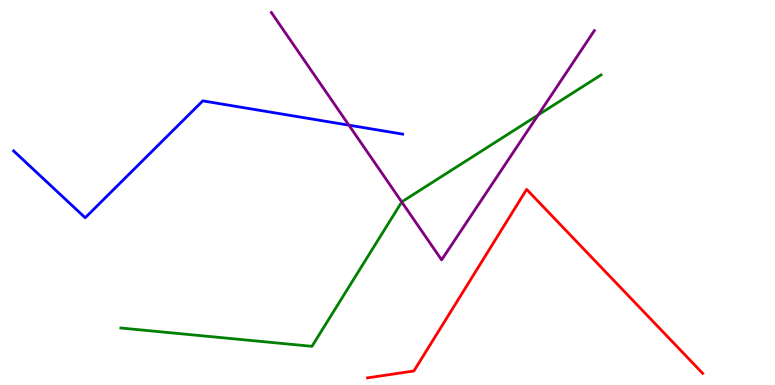[{'lines': ['blue', 'red'], 'intersections': []}, {'lines': ['green', 'red'], 'intersections': []}, {'lines': ['purple', 'red'], 'intersections': []}, {'lines': ['blue', 'green'], 'intersections': []}, {'lines': ['blue', 'purple'], 'intersections': [{'x': 4.5, 'y': 6.75}]}, {'lines': ['green', 'purple'], 'intersections': [{'x': 5.18, 'y': 4.75}, {'x': 6.94, 'y': 7.01}]}]